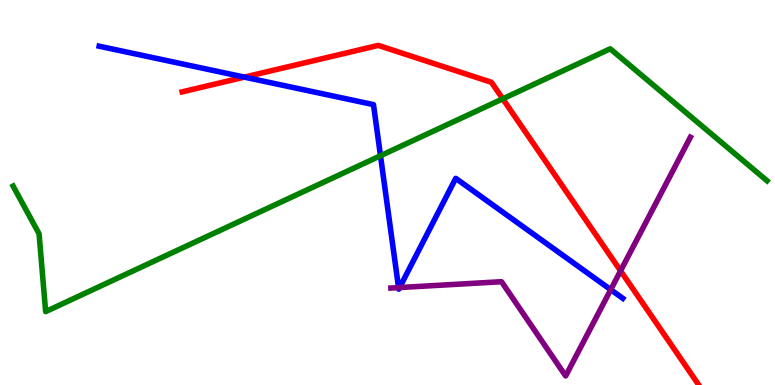[{'lines': ['blue', 'red'], 'intersections': [{'x': 3.15, 'y': 8.0}]}, {'lines': ['green', 'red'], 'intersections': [{'x': 6.49, 'y': 7.43}]}, {'lines': ['purple', 'red'], 'intersections': [{'x': 8.01, 'y': 2.97}]}, {'lines': ['blue', 'green'], 'intersections': [{'x': 4.91, 'y': 5.95}]}, {'lines': ['blue', 'purple'], 'intersections': [{'x': 5.14, 'y': 2.53}, {'x': 5.16, 'y': 2.53}, {'x': 7.88, 'y': 2.48}]}, {'lines': ['green', 'purple'], 'intersections': []}]